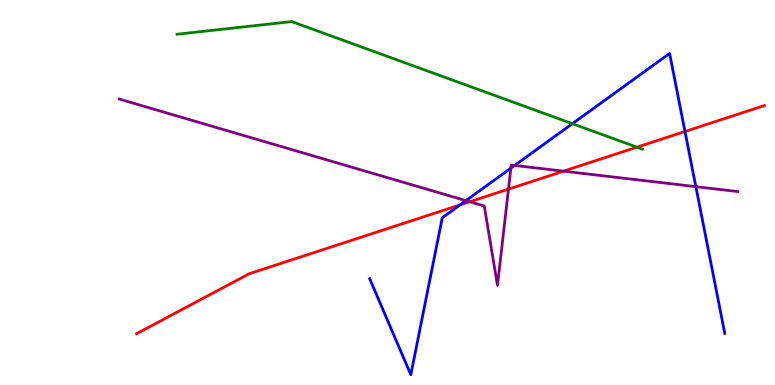[{'lines': ['blue', 'red'], 'intersections': [{'x': 5.93, 'y': 4.68}, {'x': 8.84, 'y': 6.58}]}, {'lines': ['green', 'red'], 'intersections': [{'x': 8.22, 'y': 6.18}]}, {'lines': ['purple', 'red'], 'intersections': [{'x': 6.06, 'y': 4.76}, {'x': 6.56, 'y': 5.09}, {'x': 7.27, 'y': 5.55}]}, {'lines': ['blue', 'green'], 'intersections': [{'x': 7.39, 'y': 6.79}]}, {'lines': ['blue', 'purple'], 'intersections': [{'x': 6.01, 'y': 4.79}, {'x': 6.59, 'y': 5.63}, {'x': 6.64, 'y': 5.7}, {'x': 8.98, 'y': 5.15}]}, {'lines': ['green', 'purple'], 'intersections': []}]